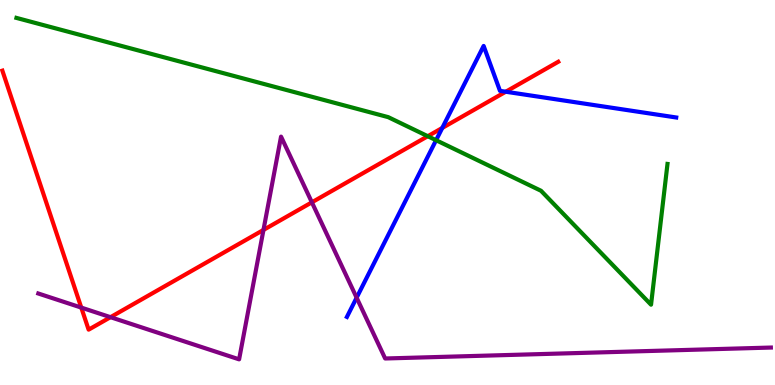[{'lines': ['blue', 'red'], 'intersections': [{'x': 5.71, 'y': 6.68}, {'x': 6.53, 'y': 7.62}]}, {'lines': ['green', 'red'], 'intersections': [{'x': 5.52, 'y': 6.46}]}, {'lines': ['purple', 'red'], 'intersections': [{'x': 1.05, 'y': 2.01}, {'x': 1.43, 'y': 1.76}, {'x': 3.4, 'y': 4.03}, {'x': 4.02, 'y': 4.75}]}, {'lines': ['blue', 'green'], 'intersections': [{'x': 5.63, 'y': 6.36}]}, {'lines': ['blue', 'purple'], 'intersections': [{'x': 4.6, 'y': 2.27}]}, {'lines': ['green', 'purple'], 'intersections': []}]